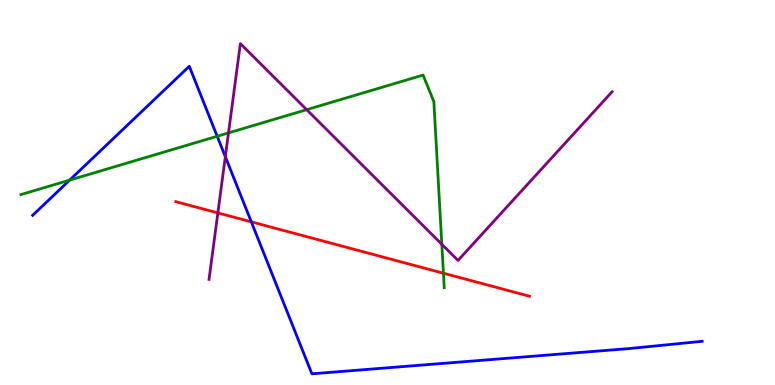[{'lines': ['blue', 'red'], 'intersections': [{'x': 3.24, 'y': 4.24}]}, {'lines': ['green', 'red'], 'intersections': [{'x': 5.72, 'y': 2.9}]}, {'lines': ['purple', 'red'], 'intersections': [{'x': 2.81, 'y': 4.47}]}, {'lines': ['blue', 'green'], 'intersections': [{'x': 0.899, 'y': 5.32}, {'x': 2.8, 'y': 6.46}]}, {'lines': ['blue', 'purple'], 'intersections': [{'x': 2.91, 'y': 5.93}]}, {'lines': ['green', 'purple'], 'intersections': [{'x': 2.95, 'y': 6.55}, {'x': 3.96, 'y': 7.15}, {'x': 5.7, 'y': 3.65}]}]